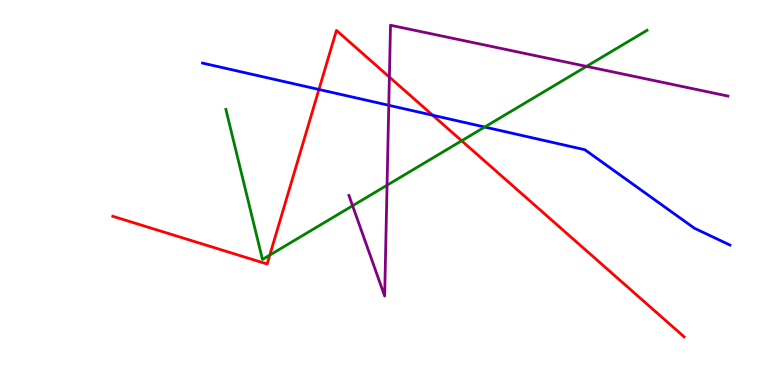[{'lines': ['blue', 'red'], 'intersections': [{'x': 4.12, 'y': 7.68}, {'x': 5.58, 'y': 7.01}]}, {'lines': ['green', 'red'], 'intersections': [{'x': 3.48, 'y': 3.37}, {'x': 5.96, 'y': 6.34}]}, {'lines': ['purple', 'red'], 'intersections': [{'x': 5.02, 'y': 8.0}]}, {'lines': ['blue', 'green'], 'intersections': [{'x': 6.25, 'y': 6.7}]}, {'lines': ['blue', 'purple'], 'intersections': [{'x': 5.02, 'y': 7.27}]}, {'lines': ['green', 'purple'], 'intersections': [{'x': 4.55, 'y': 4.66}, {'x': 4.99, 'y': 5.19}, {'x': 7.57, 'y': 8.28}]}]